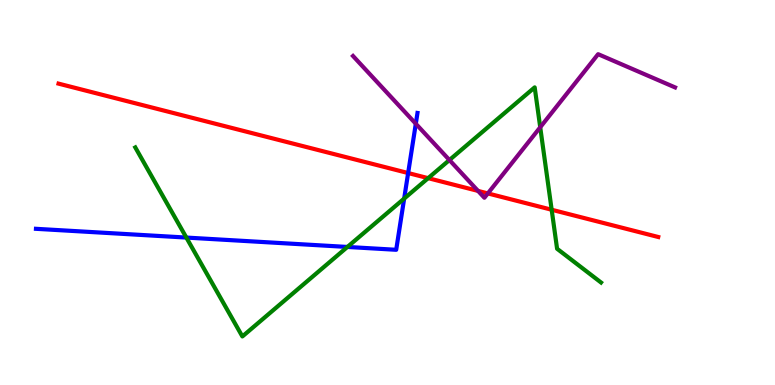[{'lines': ['blue', 'red'], 'intersections': [{'x': 5.27, 'y': 5.51}]}, {'lines': ['green', 'red'], 'intersections': [{'x': 5.52, 'y': 5.37}, {'x': 7.12, 'y': 4.55}]}, {'lines': ['purple', 'red'], 'intersections': [{'x': 6.17, 'y': 5.04}, {'x': 6.29, 'y': 4.98}]}, {'lines': ['blue', 'green'], 'intersections': [{'x': 2.4, 'y': 3.83}, {'x': 4.48, 'y': 3.59}, {'x': 5.22, 'y': 4.84}]}, {'lines': ['blue', 'purple'], 'intersections': [{'x': 5.37, 'y': 6.79}]}, {'lines': ['green', 'purple'], 'intersections': [{'x': 5.8, 'y': 5.84}, {'x': 6.97, 'y': 6.69}]}]